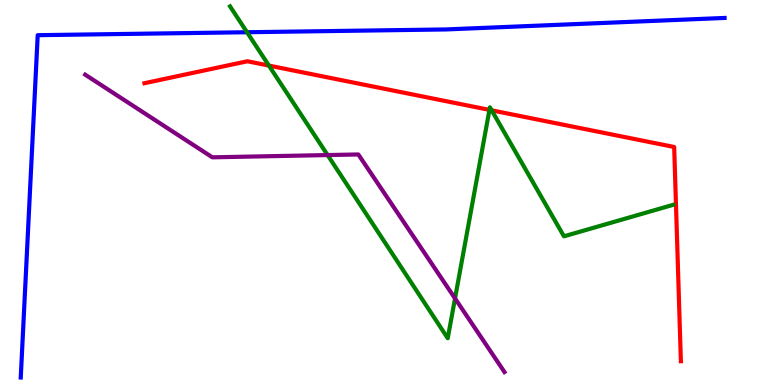[{'lines': ['blue', 'red'], 'intersections': []}, {'lines': ['green', 'red'], 'intersections': [{'x': 3.47, 'y': 8.3}, {'x': 6.32, 'y': 7.15}, {'x': 6.34, 'y': 7.13}]}, {'lines': ['purple', 'red'], 'intersections': []}, {'lines': ['blue', 'green'], 'intersections': [{'x': 3.19, 'y': 9.16}]}, {'lines': ['blue', 'purple'], 'intersections': []}, {'lines': ['green', 'purple'], 'intersections': [{'x': 4.23, 'y': 5.97}, {'x': 5.87, 'y': 2.25}]}]